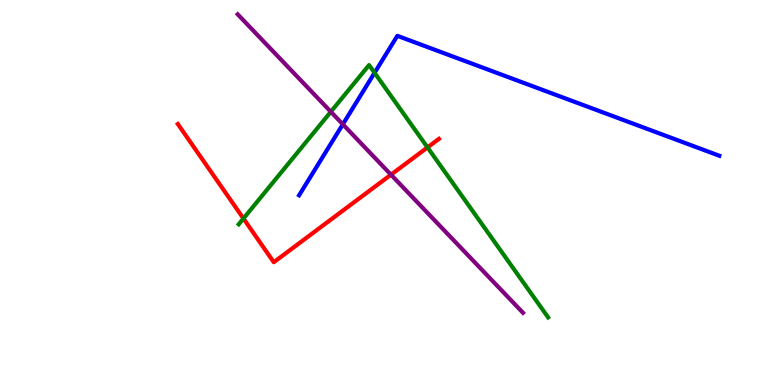[{'lines': ['blue', 'red'], 'intersections': []}, {'lines': ['green', 'red'], 'intersections': [{'x': 3.14, 'y': 4.32}, {'x': 5.52, 'y': 6.17}]}, {'lines': ['purple', 'red'], 'intersections': [{'x': 5.04, 'y': 5.46}]}, {'lines': ['blue', 'green'], 'intersections': [{'x': 4.83, 'y': 8.11}]}, {'lines': ['blue', 'purple'], 'intersections': [{'x': 4.42, 'y': 6.77}]}, {'lines': ['green', 'purple'], 'intersections': [{'x': 4.27, 'y': 7.1}]}]